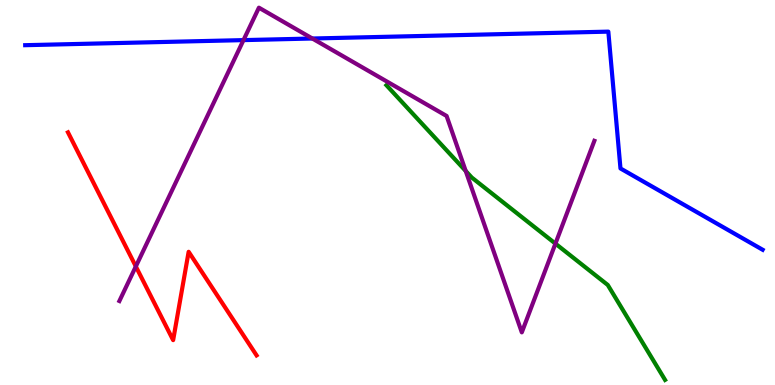[{'lines': ['blue', 'red'], 'intersections': []}, {'lines': ['green', 'red'], 'intersections': []}, {'lines': ['purple', 'red'], 'intersections': [{'x': 1.75, 'y': 3.08}]}, {'lines': ['blue', 'green'], 'intersections': []}, {'lines': ['blue', 'purple'], 'intersections': [{'x': 3.14, 'y': 8.96}, {'x': 4.03, 'y': 9.0}]}, {'lines': ['green', 'purple'], 'intersections': [{'x': 6.01, 'y': 5.56}, {'x': 7.17, 'y': 3.67}]}]